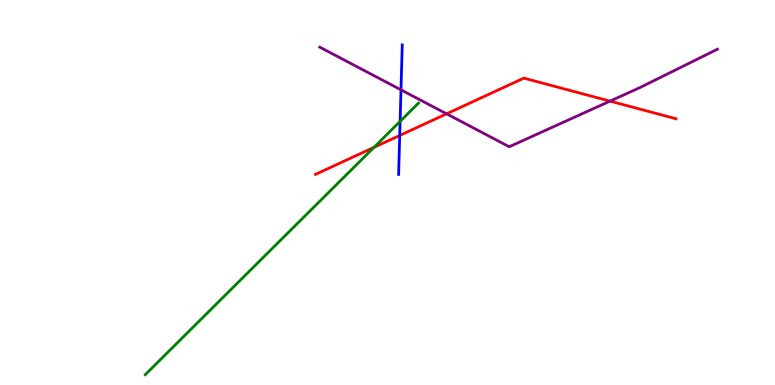[{'lines': ['blue', 'red'], 'intersections': [{'x': 5.16, 'y': 6.48}]}, {'lines': ['green', 'red'], 'intersections': [{'x': 4.83, 'y': 6.17}]}, {'lines': ['purple', 'red'], 'intersections': [{'x': 5.76, 'y': 7.04}, {'x': 7.87, 'y': 7.37}]}, {'lines': ['blue', 'green'], 'intersections': [{'x': 5.16, 'y': 6.85}]}, {'lines': ['blue', 'purple'], 'intersections': [{'x': 5.17, 'y': 7.67}]}, {'lines': ['green', 'purple'], 'intersections': []}]